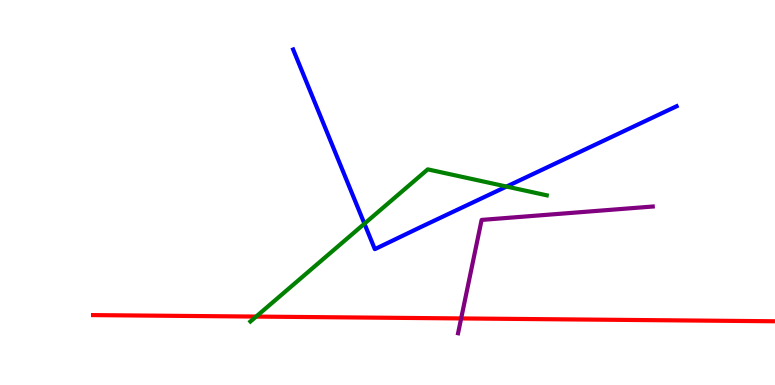[{'lines': ['blue', 'red'], 'intersections': []}, {'lines': ['green', 'red'], 'intersections': [{'x': 3.3, 'y': 1.78}]}, {'lines': ['purple', 'red'], 'intersections': [{'x': 5.95, 'y': 1.73}]}, {'lines': ['blue', 'green'], 'intersections': [{'x': 4.7, 'y': 4.19}, {'x': 6.54, 'y': 5.15}]}, {'lines': ['blue', 'purple'], 'intersections': []}, {'lines': ['green', 'purple'], 'intersections': []}]